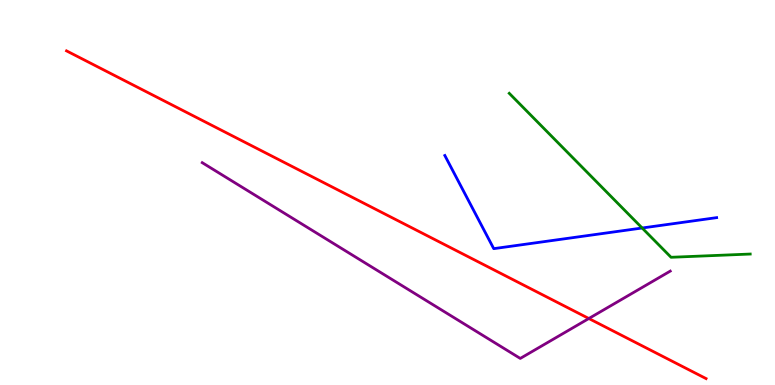[{'lines': ['blue', 'red'], 'intersections': []}, {'lines': ['green', 'red'], 'intersections': []}, {'lines': ['purple', 'red'], 'intersections': [{'x': 7.6, 'y': 1.73}]}, {'lines': ['blue', 'green'], 'intersections': [{'x': 8.29, 'y': 4.08}]}, {'lines': ['blue', 'purple'], 'intersections': []}, {'lines': ['green', 'purple'], 'intersections': []}]